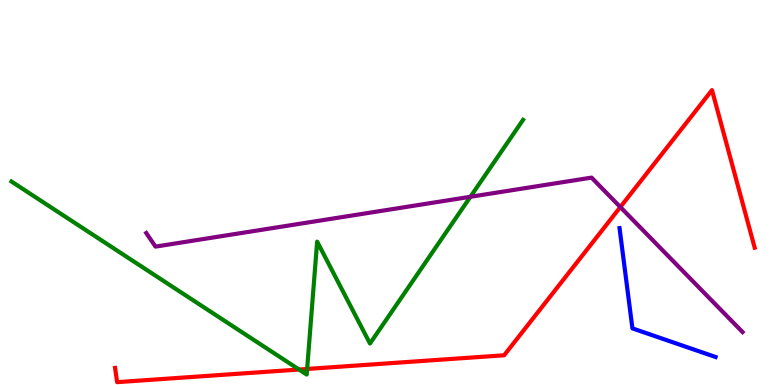[{'lines': ['blue', 'red'], 'intersections': []}, {'lines': ['green', 'red'], 'intersections': [{'x': 3.86, 'y': 0.402}, {'x': 3.96, 'y': 0.417}]}, {'lines': ['purple', 'red'], 'intersections': [{'x': 8.0, 'y': 4.62}]}, {'lines': ['blue', 'green'], 'intersections': []}, {'lines': ['blue', 'purple'], 'intersections': []}, {'lines': ['green', 'purple'], 'intersections': [{'x': 6.07, 'y': 4.89}]}]